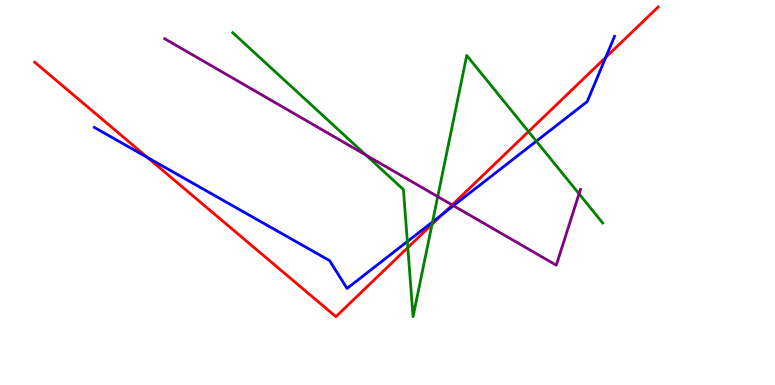[{'lines': ['blue', 'red'], 'intersections': [{'x': 1.9, 'y': 5.91}, {'x': 5.71, 'y': 4.44}, {'x': 7.82, 'y': 8.51}]}, {'lines': ['green', 'red'], 'intersections': [{'x': 5.26, 'y': 3.57}, {'x': 5.57, 'y': 4.17}, {'x': 6.82, 'y': 6.58}]}, {'lines': ['purple', 'red'], 'intersections': [{'x': 5.83, 'y': 4.68}]}, {'lines': ['blue', 'green'], 'intersections': [{'x': 5.26, 'y': 3.73}, {'x': 5.58, 'y': 4.24}, {'x': 6.92, 'y': 6.33}]}, {'lines': ['blue', 'purple'], 'intersections': [{'x': 5.85, 'y': 4.66}]}, {'lines': ['green', 'purple'], 'intersections': [{'x': 4.72, 'y': 5.97}, {'x': 5.65, 'y': 4.89}, {'x': 7.47, 'y': 4.97}]}]